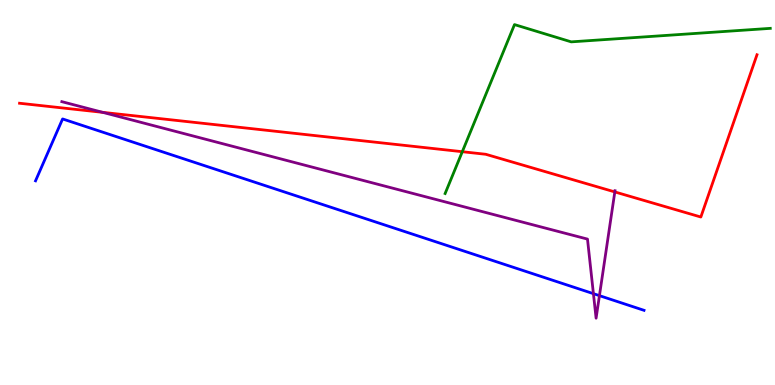[{'lines': ['blue', 'red'], 'intersections': []}, {'lines': ['green', 'red'], 'intersections': [{'x': 5.97, 'y': 6.06}]}, {'lines': ['purple', 'red'], 'intersections': [{'x': 1.33, 'y': 7.08}, {'x': 7.93, 'y': 5.01}]}, {'lines': ['blue', 'green'], 'intersections': []}, {'lines': ['blue', 'purple'], 'intersections': [{'x': 7.66, 'y': 2.37}, {'x': 7.73, 'y': 2.32}]}, {'lines': ['green', 'purple'], 'intersections': []}]